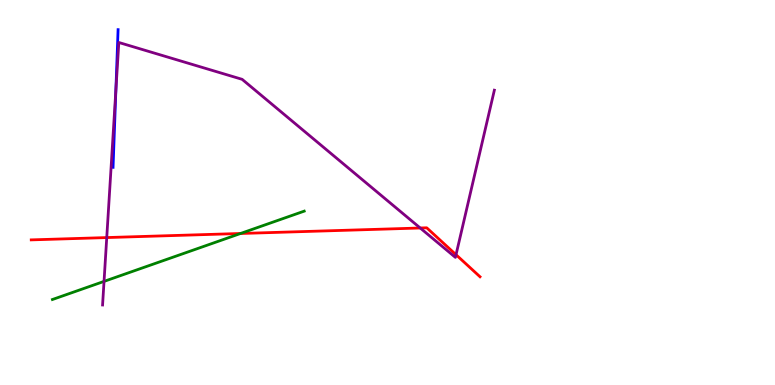[{'lines': ['blue', 'red'], 'intersections': []}, {'lines': ['green', 'red'], 'intersections': [{'x': 3.1, 'y': 3.94}]}, {'lines': ['purple', 'red'], 'intersections': [{'x': 1.38, 'y': 3.83}, {'x': 5.42, 'y': 4.08}, {'x': 5.88, 'y': 3.38}]}, {'lines': ['blue', 'green'], 'intersections': []}, {'lines': ['blue', 'purple'], 'intersections': [{'x': 1.5, 'y': 7.66}]}, {'lines': ['green', 'purple'], 'intersections': [{'x': 1.34, 'y': 2.69}]}]